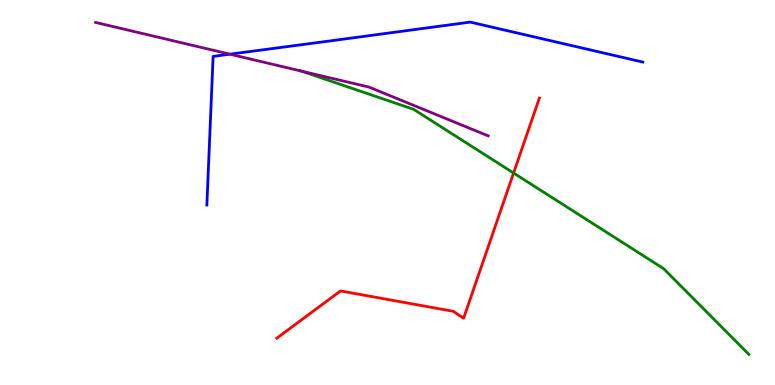[{'lines': ['blue', 'red'], 'intersections': []}, {'lines': ['green', 'red'], 'intersections': [{'x': 6.63, 'y': 5.51}]}, {'lines': ['purple', 'red'], 'intersections': []}, {'lines': ['blue', 'green'], 'intersections': []}, {'lines': ['blue', 'purple'], 'intersections': [{'x': 2.97, 'y': 8.59}]}, {'lines': ['green', 'purple'], 'intersections': [{'x': 3.89, 'y': 8.15}]}]